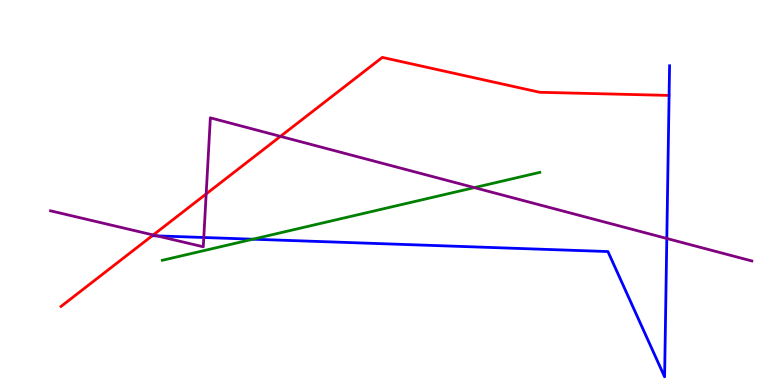[{'lines': ['blue', 'red'], 'intersections': []}, {'lines': ['green', 'red'], 'intersections': []}, {'lines': ['purple', 'red'], 'intersections': [{'x': 1.98, 'y': 3.9}, {'x': 2.66, 'y': 4.96}, {'x': 3.62, 'y': 6.46}]}, {'lines': ['blue', 'green'], 'intersections': [{'x': 3.26, 'y': 3.79}]}, {'lines': ['blue', 'purple'], 'intersections': [{'x': 2.03, 'y': 3.87}, {'x': 2.63, 'y': 3.83}, {'x': 8.6, 'y': 3.81}]}, {'lines': ['green', 'purple'], 'intersections': [{'x': 6.12, 'y': 5.13}]}]